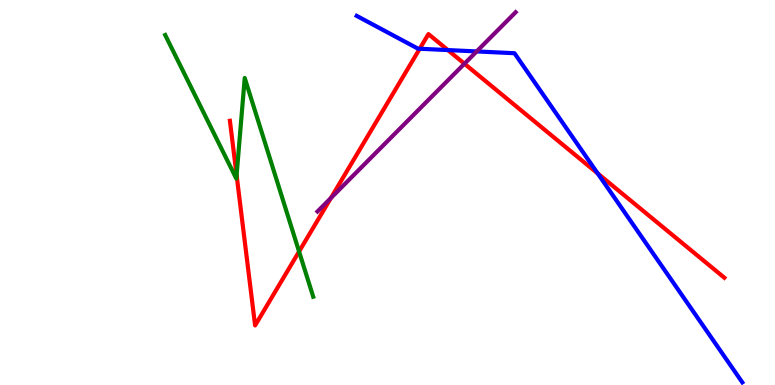[{'lines': ['blue', 'red'], 'intersections': [{'x': 5.42, 'y': 8.73}, {'x': 5.78, 'y': 8.7}, {'x': 7.71, 'y': 5.5}]}, {'lines': ['green', 'red'], 'intersections': [{'x': 3.05, 'y': 5.45}, {'x': 3.86, 'y': 3.47}]}, {'lines': ['purple', 'red'], 'intersections': [{'x': 4.27, 'y': 4.86}, {'x': 5.99, 'y': 8.34}]}, {'lines': ['blue', 'green'], 'intersections': []}, {'lines': ['blue', 'purple'], 'intersections': [{'x': 6.15, 'y': 8.66}]}, {'lines': ['green', 'purple'], 'intersections': []}]